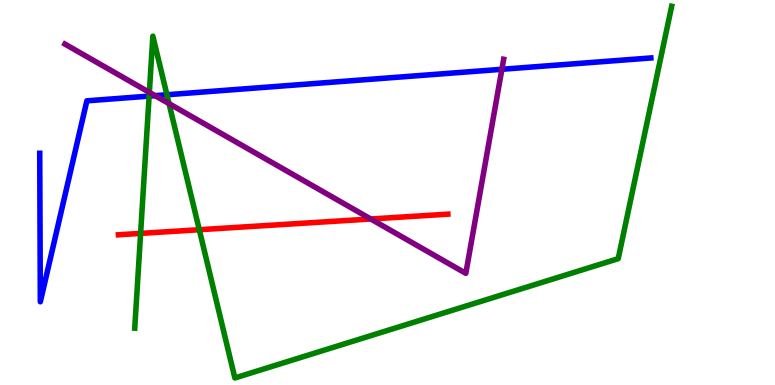[{'lines': ['blue', 'red'], 'intersections': []}, {'lines': ['green', 'red'], 'intersections': [{'x': 1.81, 'y': 3.94}, {'x': 2.57, 'y': 4.03}]}, {'lines': ['purple', 'red'], 'intersections': [{'x': 4.78, 'y': 4.31}]}, {'lines': ['blue', 'green'], 'intersections': [{'x': 1.92, 'y': 7.5}, {'x': 2.15, 'y': 7.54}]}, {'lines': ['blue', 'purple'], 'intersections': [{'x': 2.0, 'y': 7.52}, {'x': 6.48, 'y': 8.2}]}, {'lines': ['green', 'purple'], 'intersections': [{'x': 1.93, 'y': 7.6}, {'x': 2.18, 'y': 7.31}]}]